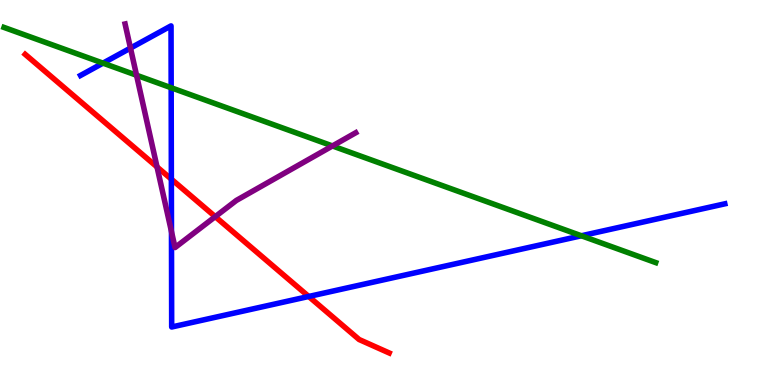[{'lines': ['blue', 'red'], 'intersections': [{'x': 2.21, 'y': 5.35}, {'x': 3.98, 'y': 2.3}]}, {'lines': ['green', 'red'], 'intersections': []}, {'lines': ['purple', 'red'], 'intersections': [{'x': 2.03, 'y': 5.66}, {'x': 2.78, 'y': 4.37}]}, {'lines': ['blue', 'green'], 'intersections': [{'x': 1.33, 'y': 8.36}, {'x': 2.21, 'y': 7.72}, {'x': 7.5, 'y': 3.88}]}, {'lines': ['blue', 'purple'], 'intersections': [{'x': 1.68, 'y': 8.75}, {'x': 2.21, 'y': 3.98}]}, {'lines': ['green', 'purple'], 'intersections': [{'x': 1.76, 'y': 8.05}, {'x': 4.29, 'y': 6.21}]}]